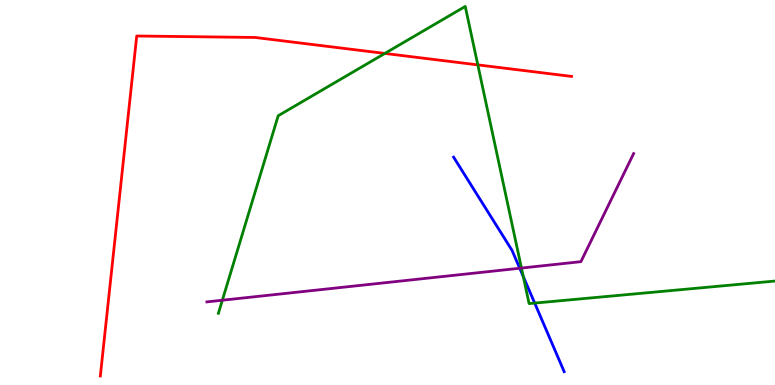[{'lines': ['blue', 'red'], 'intersections': []}, {'lines': ['green', 'red'], 'intersections': [{'x': 4.97, 'y': 8.61}, {'x': 6.17, 'y': 8.31}]}, {'lines': ['purple', 'red'], 'intersections': []}, {'lines': ['blue', 'green'], 'intersections': [{'x': 6.75, 'y': 2.82}, {'x': 6.9, 'y': 2.13}]}, {'lines': ['blue', 'purple'], 'intersections': [{'x': 6.71, 'y': 3.03}]}, {'lines': ['green', 'purple'], 'intersections': [{'x': 2.87, 'y': 2.2}, {'x': 6.73, 'y': 3.04}]}]